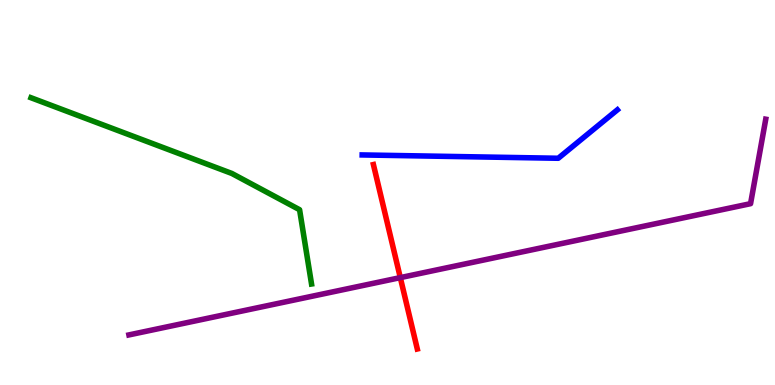[{'lines': ['blue', 'red'], 'intersections': []}, {'lines': ['green', 'red'], 'intersections': []}, {'lines': ['purple', 'red'], 'intersections': [{'x': 5.17, 'y': 2.79}]}, {'lines': ['blue', 'green'], 'intersections': []}, {'lines': ['blue', 'purple'], 'intersections': []}, {'lines': ['green', 'purple'], 'intersections': []}]